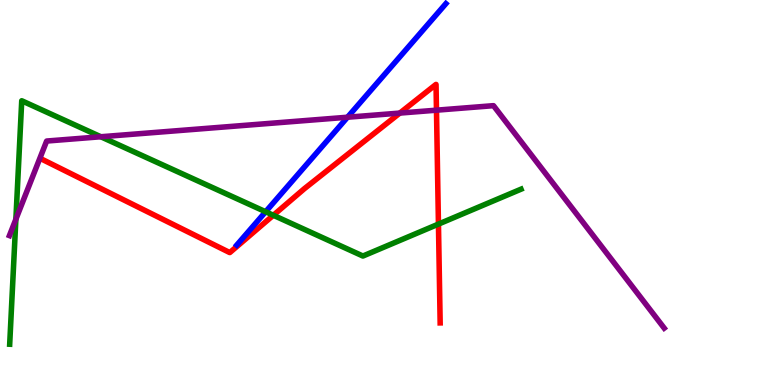[{'lines': ['blue', 'red'], 'intersections': []}, {'lines': ['green', 'red'], 'intersections': [{'x': 3.53, 'y': 4.41}, {'x': 5.66, 'y': 4.18}]}, {'lines': ['purple', 'red'], 'intersections': [{'x': 5.16, 'y': 7.06}, {'x': 5.63, 'y': 7.14}]}, {'lines': ['blue', 'green'], 'intersections': [{'x': 3.43, 'y': 4.5}]}, {'lines': ['blue', 'purple'], 'intersections': [{'x': 4.48, 'y': 6.96}]}, {'lines': ['green', 'purple'], 'intersections': [{'x': 0.205, 'y': 4.31}, {'x': 1.3, 'y': 6.45}]}]